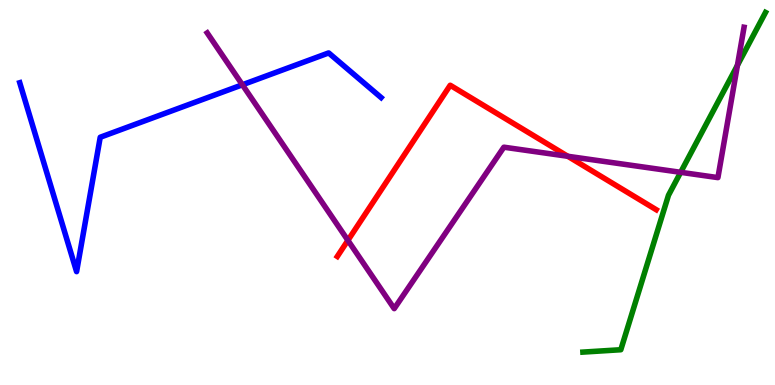[{'lines': ['blue', 'red'], 'intersections': []}, {'lines': ['green', 'red'], 'intersections': []}, {'lines': ['purple', 'red'], 'intersections': [{'x': 4.49, 'y': 3.76}, {'x': 7.33, 'y': 5.94}]}, {'lines': ['blue', 'green'], 'intersections': []}, {'lines': ['blue', 'purple'], 'intersections': [{'x': 3.13, 'y': 7.8}]}, {'lines': ['green', 'purple'], 'intersections': [{'x': 8.78, 'y': 5.52}, {'x': 9.52, 'y': 8.3}]}]